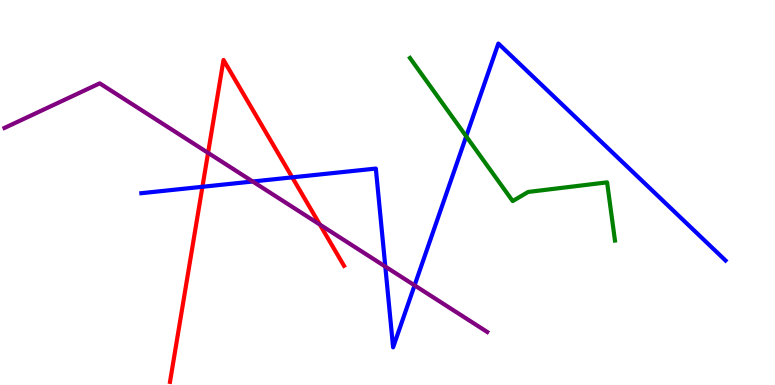[{'lines': ['blue', 'red'], 'intersections': [{'x': 2.61, 'y': 5.15}, {'x': 3.77, 'y': 5.39}]}, {'lines': ['green', 'red'], 'intersections': []}, {'lines': ['purple', 'red'], 'intersections': [{'x': 2.68, 'y': 6.03}, {'x': 4.13, 'y': 4.17}]}, {'lines': ['blue', 'green'], 'intersections': [{'x': 6.02, 'y': 6.46}]}, {'lines': ['blue', 'purple'], 'intersections': [{'x': 3.26, 'y': 5.29}, {'x': 4.97, 'y': 3.08}, {'x': 5.35, 'y': 2.59}]}, {'lines': ['green', 'purple'], 'intersections': []}]